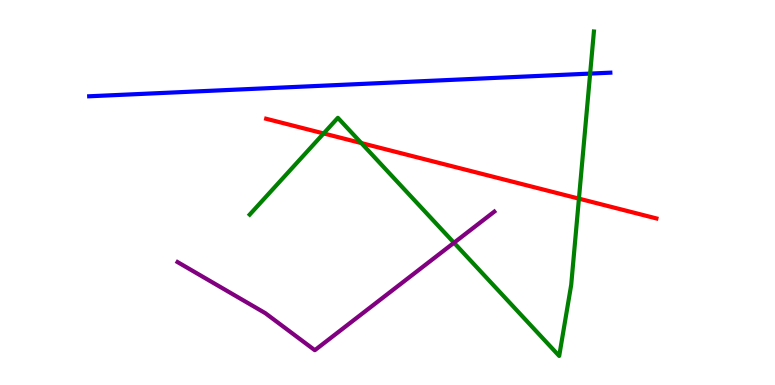[{'lines': ['blue', 'red'], 'intersections': []}, {'lines': ['green', 'red'], 'intersections': [{'x': 4.18, 'y': 6.53}, {'x': 4.66, 'y': 6.28}, {'x': 7.47, 'y': 4.84}]}, {'lines': ['purple', 'red'], 'intersections': []}, {'lines': ['blue', 'green'], 'intersections': [{'x': 7.61, 'y': 8.09}]}, {'lines': ['blue', 'purple'], 'intersections': []}, {'lines': ['green', 'purple'], 'intersections': [{'x': 5.86, 'y': 3.69}]}]